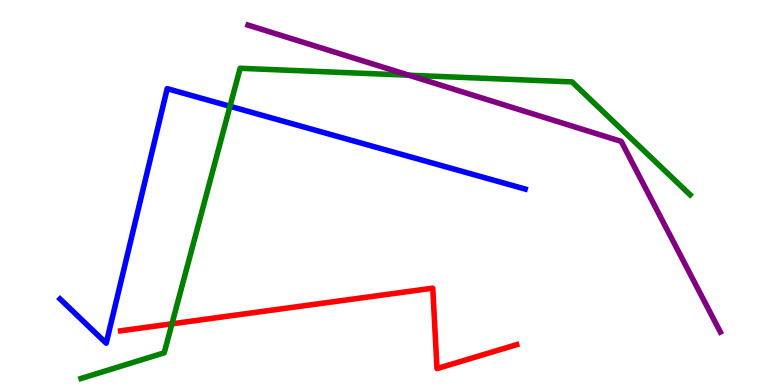[{'lines': ['blue', 'red'], 'intersections': []}, {'lines': ['green', 'red'], 'intersections': [{'x': 2.22, 'y': 1.59}]}, {'lines': ['purple', 'red'], 'intersections': []}, {'lines': ['blue', 'green'], 'intersections': [{'x': 2.97, 'y': 7.24}]}, {'lines': ['blue', 'purple'], 'intersections': []}, {'lines': ['green', 'purple'], 'intersections': [{'x': 5.28, 'y': 8.05}]}]